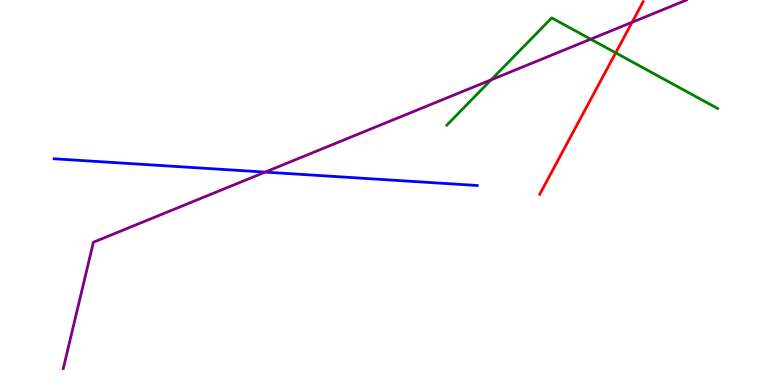[{'lines': ['blue', 'red'], 'intersections': []}, {'lines': ['green', 'red'], 'intersections': [{'x': 7.94, 'y': 8.63}]}, {'lines': ['purple', 'red'], 'intersections': [{'x': 8.16, 'y': 9.42}]}, {'lines': ['blue', 'green'], 'intersections': []}, {'lines': ['blue', 'purple'], 'intersections': [{'x': 3.42, 'y': 5.53}]}, {'lines': ['green', 'purple'], 'intersections': [{'x': 6.34, 'y': 7.93}, {'x': 7.62, 'y': 8.98}]}]